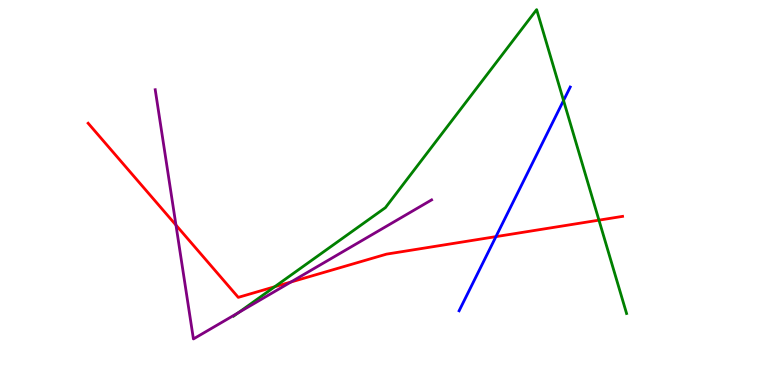[{'lines': ['blue', 'red'], 'intersections': [{'x': 6.4, 'y': 3.85}]}, {'lines': ['green', 'red'], 'intersections': [{'x': 3.54, 'y': 2.55}, {'x': 7.73, 'y': 4.28}]}, {'lines': ['purple', 'red'], 'intersections': [{'x': 2.27, 'y': 4.15}, {'x': 3.75, 'y': 2.68}]}, {'lines': ['blue', 'green'], 'intersections': [{'x': 7.27, 'y': 7.39}]}, {'lines': ['blue', 'purple'], 'intersections': []}, {'lines': ['green', 'purple'], 'intersections': [{'x': 3.08, 'y': 1.88}]}]